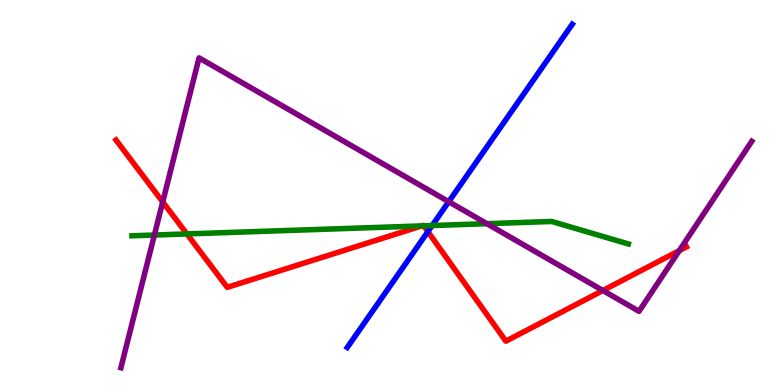[{'lines': ['blue', 'red'], 'intersections': [{'x': 5.52, 'y': 3.98}]}, {'lines': ['green', 'red'], 'intersections': [{'x': 2.41, 'y': 3.92}, {'x': 5.44, 'y': 4.13}, {'x': 5.47, 'y': 4.13}]}, {'lines': ['purple', 'red'], 'intersections': [{'x': 2.1, 'y': 4.76}, {'x': 7.78, 'y': 2.45}, {'x': 8.76, 'y': 3.49}]}, {'lines': ['blue', 'green'], 'intersections': [{'x': 5.58, 'y': 4.14}]}, {'lines': ['blue', 'purple'], 'intersections': [{'x': 5.79, 'y': 4.76}]}, {'lines': ['green', 'purple'], 'intersections': [{'x': 1.99, 'y': 3.9}, {'x': 6.28, 'y': 4.19}]}]